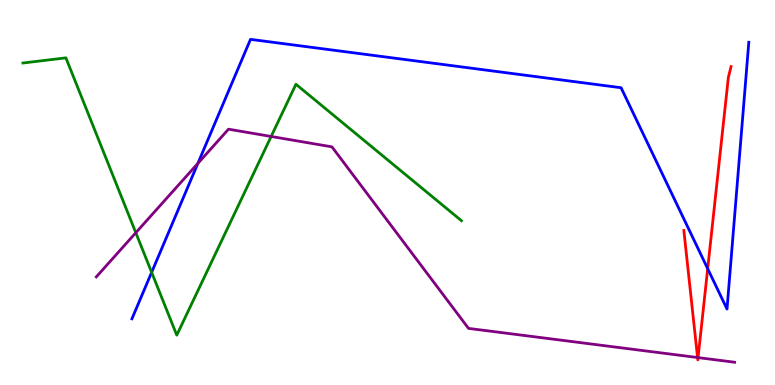[{'lines': ['blue', 'red'], 'intersections': [{'x': 9.13, 'y': 3.02}]}, {'lines': ['green', 'red'], 'intersections': []}, {'lines': ['purple', 'red'], 'intersections': [{'x': 9.0, 'y': 0.714}, {'x': 9.01, 'y': 0.712}]}, {'lines': ['blue', 'green'], 'intersections': [{'x': 1.96, 'y': 2.93}]}, {'lines': ['blue', 'purple'], 'intersections': [{'x': 2.55, 'y': 5.76}]}, {'lines': ['green', 'purple'], 'intersections': [{'x': 1.75, 'y': 3.95}, {'x': 3.5, 'y': 6.46}]}]